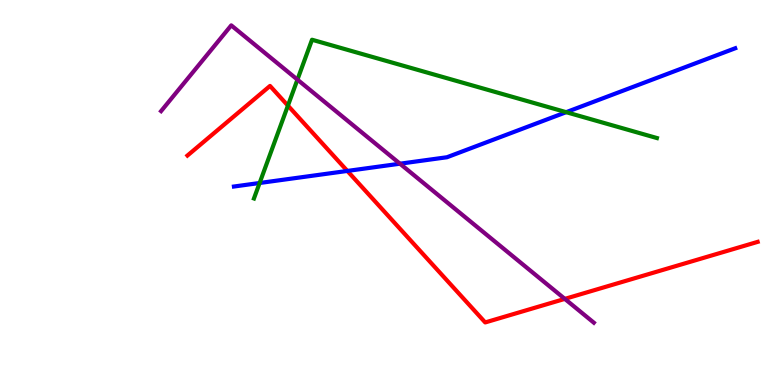[{'lines': ['blue', 'red'], 'intersections': [{'x': 4.48, 'y': 5.56}]}, {'lines': ['green', 'red'], 'intersections': [{'x': 3.72, 'y': 7.26}]}, {'lines': ['purple', 'red'], 'intersections': [{'x': 7.29, 'y': 2.24}]}, {'lines': ['blue', 'green'], 'intersections': [{'x': 3.35, 'y': 5.25}, {'x': 7.31, 'y': 7.09}]}, {'lines': ['blue', 'purple'], 'intersections': [{'x': 5.16, 'y': 5.75}]}, {'lines': ['green', 'purple'], 'intersections': [{'x': 3.84, 'y': 7.93}]}]